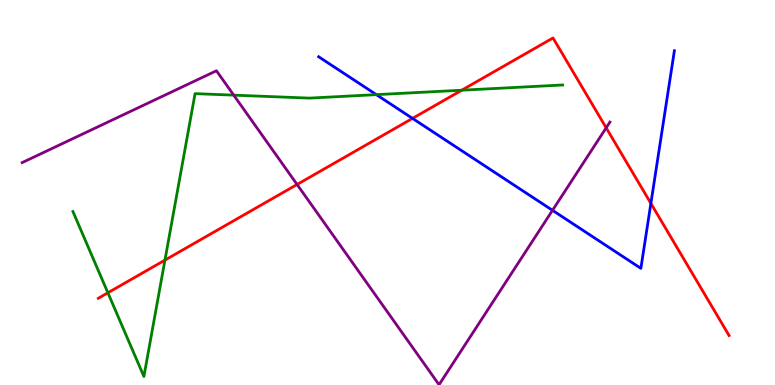[{'lines': ['blue', 'red'], 'intersections': [{'x': 5.32, 'y': 6.92}, {'x': 8.4, 'y': 4.72}]}, {'lines': ['green', 'red'], 'intersections': [{'x': 1.39, 'y': 2.4}, {'x': 2.13, 'y': 3.24}, {'x': 5.96, 'y': 7.66}]}, {'lines': ['purple', 'red'], 'intersections': [{'x': 3.83, 'y': 5.21}, {'x': 7.82, 'y': 6.68}]}, {'lines': ['blue', 'green'], 'intersections': [{'x': 4.86, 'y': 7.54}]}, {'lines': ['blue', 'purple'], 'intersections': [{'x': 7.13, 'y': 4.54}]}, {'lines': ['green', 'purple'], 'intersections': [{'x': 3.02, 'y': 7.53}]}]